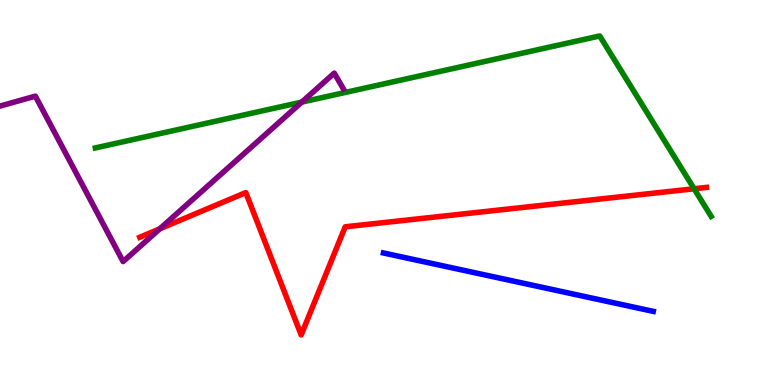[{'lines': ['blue', 'red'], 'intersections': []}, {'lines': ['green', 'red'], 'intersections': [{'x': 8.96, 'y': 5.1}]}, {'lines': ['purple', 'red'], 'intersections': [{'x': 2.06, 'y': 4.06}]}, {'lines': ['blue', 'green'], 'intersections': []}, {'lines': ['blue', 'purple'], 'intersections': []}, {'lines': ['green', 'purple'], 'intersections': [{'x': 3.89, 'y': 7.35}]}]